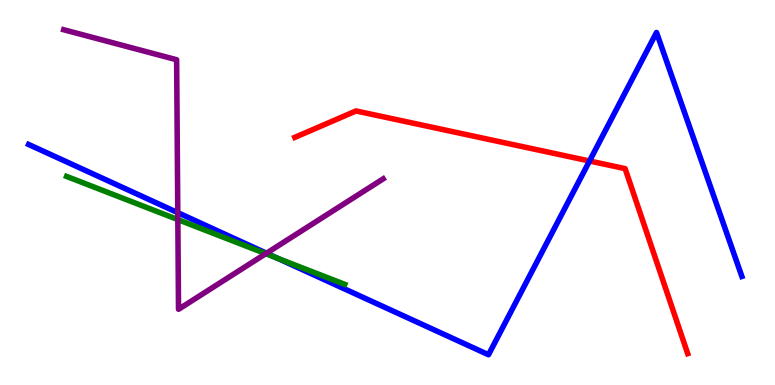[{'lines': ['blue', 'red'], 'intersections': [{'x': 7.61, 'y': 5.82}]}, {'lines': ['green', 'red'], 'intersections': []}, {'lines': ['purple', 'red'], 'intersections': []}, {'lines': ['blue', 'green'], 'intersections': [{'x': 3.58, 'y': 3.29}]}, {'lines': ['blue', 'purple'], 'intersections': [{'x': 2.29, 'y': 4.48}, {'x': 3.44, 'y': 3.42}]}, {'lines': ['green', 'purple'], 'intersections': [{'x': 2.29, 'y': 4.3}, {'x': 3.43, 'y': 3.41}]}]